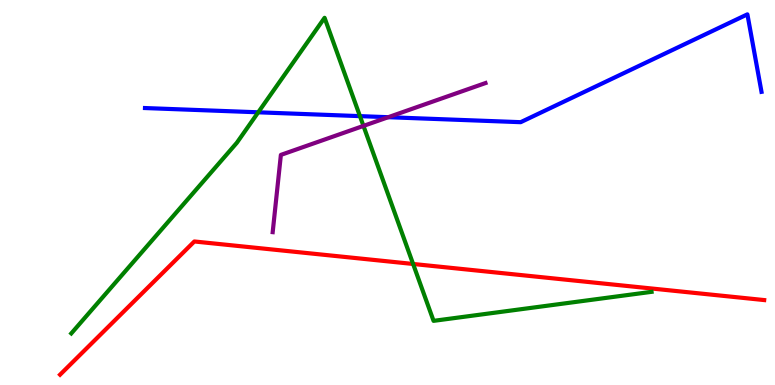[{'lines': ['blue', 'red'], 'intersections': []}, {'lines': ['green', 'red'], 'intersections': [{'x': 5.33, 'y': 3.14}]}, {'lines': ['purple', 'red'], 'intersections': []}, {'lines': ['blue', 'green'], 'intersections': [{'x': 3.33, 'y': 7.08}, {'x': 4.64, 'y': 6.98}]}, {'lines': ['blue', 'purple'], 'intersections': [{'x': 5.01, 'y': 6.96}]}, {'lines': ['green', 'purple'], 'intersections': [{'x': 4.69, 'y': 6.73}]}]